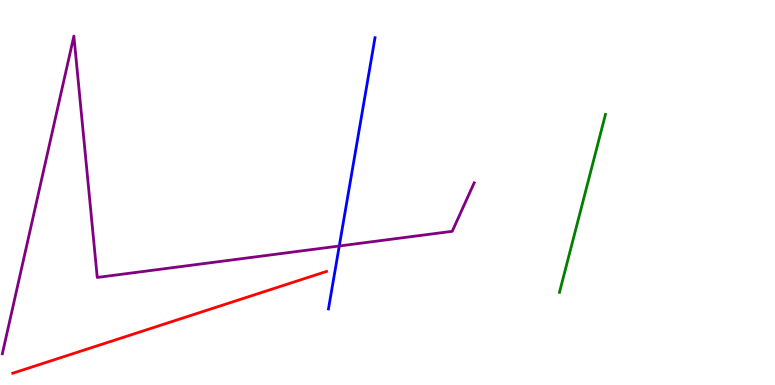[{'lines': ['blue', 'red'], 'intersections': []}, {'lines': ['green', 'red'], 'intersections': []}, {'lines': ['purple', 'red'], 'intersections': []}, {'lines': ['blue', 'green'], 'intersections': []}, {'lines': ['blue', 'purple'], 'intersections': [{'x': 4.38, 'y': 3.61}]}, {'lines': ['green', 'purple'], 'intersections': []}]